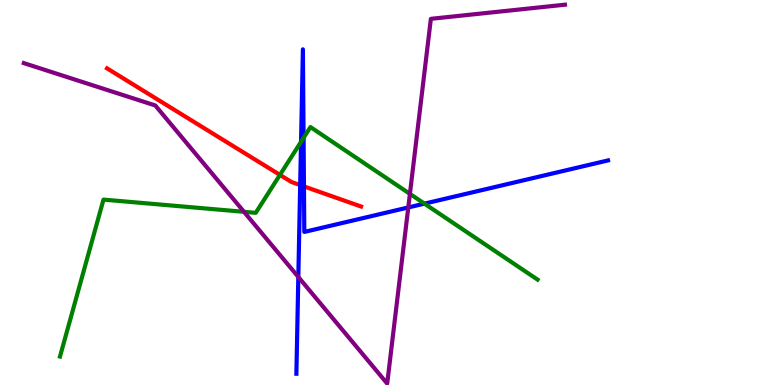[{'lines': ['blue', 'red'], 'intersections': [{'x': 3.87, 'y': 5.19}, {'x': 3.92, 'y': 5.16}]}, {'lines': ['green', 'red'], 'intersections': [{'x': 3.61, 'y': 5.46}]}, {'lines': ['purple', 'red'], 'intersections': []}, {'lines': ['blue', 'green'], 'intersections': [{'x': 3.88, 'y': 6.32}, {'x': 3.92, 'y': 6.42}, {'x': 5.48, 'y': 4.71}]}, {'lines': ['blue', 'purple'], 'intersections': [{'x': 3.85, 'y': 2.81}, {'x': 5.27, 'y': 4.61}]}, {'lines': ['green', 'purple'], 'intersections': [{'x': 3.15, 'y': 4.5}, {'x': 5.29, 'y': 4.96}]}]